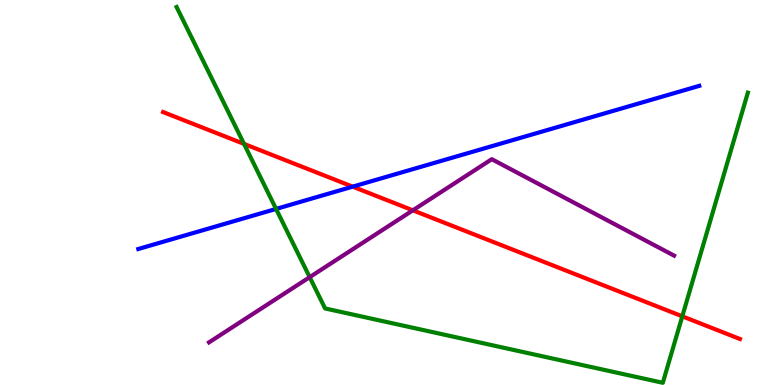[{'lines': ['blue', 'red'], 'intersections': [{'x': 4.55, 'y': 5.15}]}, {'lines': ['green', 'red'], 'intersections': [{'x': 3.15, 'y': 6.26}, {'x': 8.8, 'y': 1.78}]}, {'lines': ['purple', 'red'], 'intersections': [{'x': 5.33, 'y': 4.54}]}, {'lines': ['blue', 'green'], 'intersections': [{'x': 3.56, 'y': 4.57}]}, {'lines': ['blue', 'purple'], 'intersections': []}, {'lines': ['green', 'purple'], 'intersections': [{'x': 4.0, 'y': 2.8}]}]